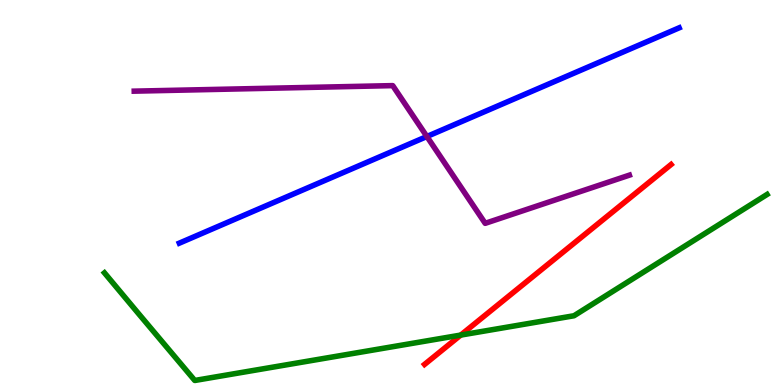[{'lines': ['blue', 'red'], 'intersections': []}, {'lines': ['green', 'red'], 'intersections': [{'x': 5.94, 'y': 1.3}]}, {'lines': ['purple', 'red'], 'intersections': []}, {'lines': ['blue', 'green'], 'intersections': []}, {'lines': ['blue', 'purple'], 'intersections': [{'x': 5.51, 'y': 6.45}]}, {'lines': ['green', 'purple'], 'intersections': []}]